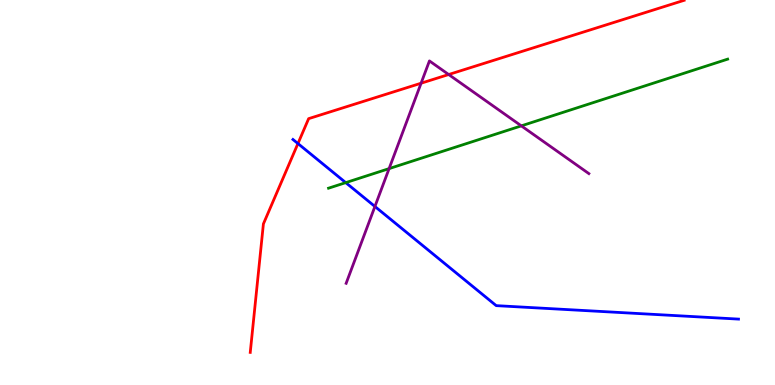[{'lines': ['blue', 'red'], 'intersections': [{'x': 3.84, 'y': 6.27}]}, {'lines': ['green', 'red'], 'intersections': []}, {'lines': ['purple', 'red'], 'intersections': [{'x': 5.43, 'y': 7.84}, {'x': 5.79, 'y': 8.06}]}, {'lines': ['blue', 'green'], 'intersections': [{'x': 4.46, 'y': 5.26}]}, {'lines': ['blue', 'purple'], 'intersections': [{'x': 4.84, 'y': 4.64}]}, {'lines': ['green', 'purple'], 'intersections': [{'x': 5.02, 'y': 5.62}, {'x': 6.73, 'y': 6.73}]}]